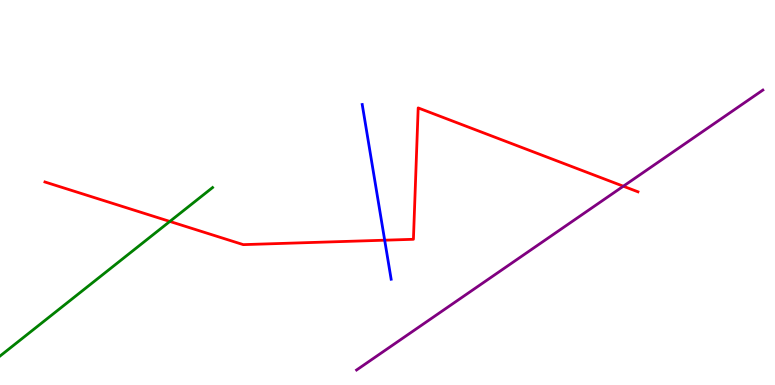[{'lines': ['blue', 'red'], 'intersections': [{'x': 4.96, 'y': 3.76}]}, {'lines': ['green', 'red'], 'intersections': [{'x': 2.19, 'y': 4.25}]}, {'lines': ['purple', 'red'], 'intersections': [{'x': 8.04, 'y': 5.16}]}, {'lines': ['blue', 'green'], 'intersections': []}, {'lines': ['blue', 'purple'], 'intersections': []}, {'lines': ['green', 'purple'], 'intersections': []}]